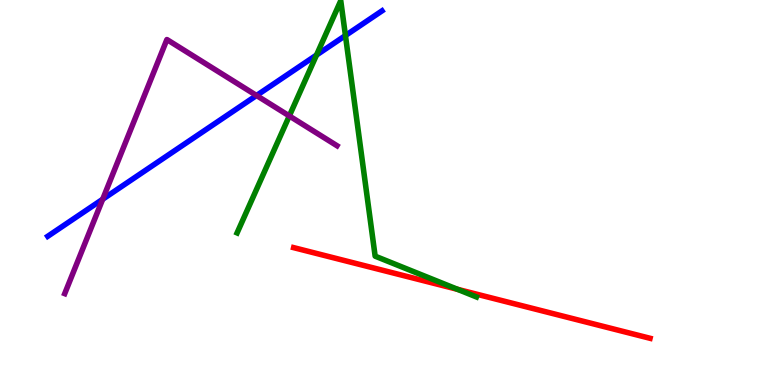[{'lines': ['blue', 'red'], 'intersections': []}, {'lines': ['green', 'red'], 'intersections': [{'x': 5.9, 'y': 2.48}]}, {'lines': ['purple', 'red'], 'intersections': []}, {'lines': ['blue', 'green'], 'intersections': [{'x': 4.08, 'y': 8.57}, {'x': 4.46, 'y': 9.08}]}, {'lines': ['blue', 'purple'], 'intersections': [{'x': 1.32, 'y': 4.82}, {'x': 3.31, 'y': 7.52}]}, {'lines': ['green', 'purple'], 'intersections': [{'x': 3.73, 'y': 6.99}]}]